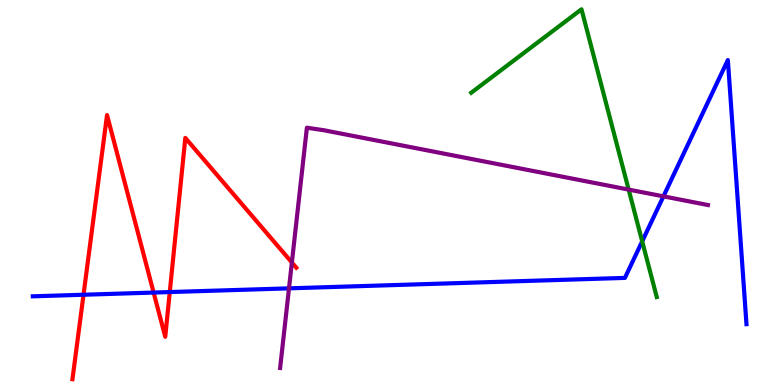[{'lines': ['blue', 'red'], 'intersections': [{'x': 1.08, 'y': 2.34}, {'x': 1.98, 'y': 2.4}, {'x': 2.19, 'y': 2.41}]}, {'lines': ['green', 'red'], 'intersections': []}, {'lines': ['purple', 'red'], 'intersections': [{'x': 3.77, 'y': 3.18}]}, {'lines': ['blue', 'green'], 'intersections': [{'x': 8.29, 'y': 3.73}]}, {'lines': ['blue', 'purple'], 'intersections': [{'x': 3.73, 'y': 2.51}, {'x': 8.56, 'y': 4.9}]}, {'lines': ['green', 'purple'], 'intersections': [{'x': 8.11, 'y': 5.08}]}]